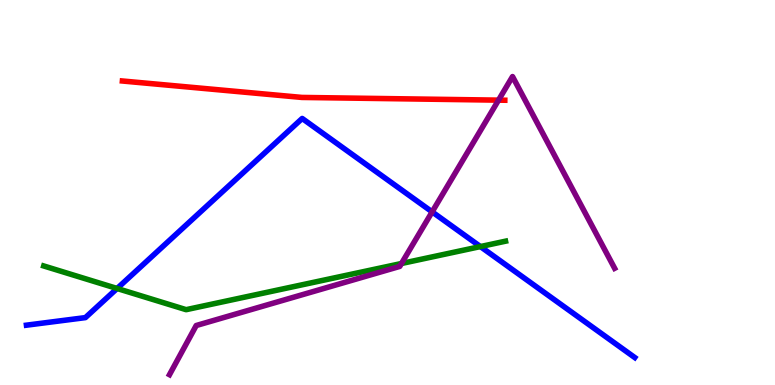[{'lines': ['blue', 'red'], 'intersections': []}, {'lines': ['green', 'red'], 'intersections': []}, {'lines': ['purple', 'red'], 'intersections': [{'x': 6.43, 'y': 7.4}]}, {'lines': ['blue', 'green'], 'intersections': [{'x': 1.51, 'y': 2.51}, {'x': 6.2, 'y': 3.6}]}, {'lines': ['blue', 'purple'], 'intersections': [{'x': 5.58, 'y': 4.5}]}, {'lines': ['green', 'purple'], 'intersections': [{'x': 5.18, 'y': 3.16}]}]